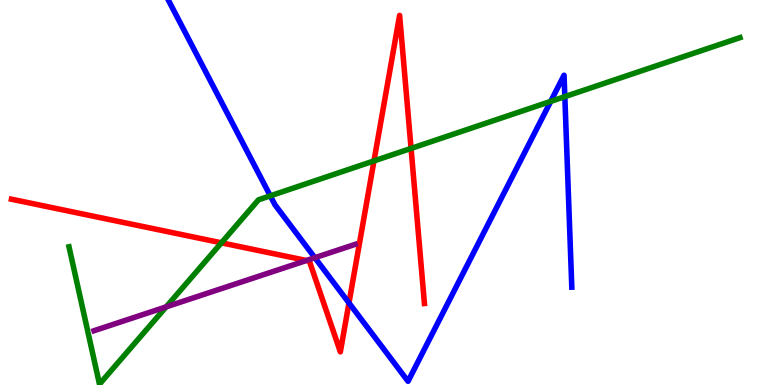[{'lines': ['blue', 'red'], 'intersections': [{'x': 4.5, 'y': 2.13}]}, {'lines': ['green', 'red'], 'intersections': [{'x': 2.86, 'y': 3.69}, {'x': 4.83, 'y': 5.82}, {'x': 5.3, 'y': 6.14}]}, {'lines': ['purple', 'red'], 'intersections': [{'x': 3.95, 'y': 3.23}]}, {'lines': ['blue', 'green'], 'intersections': [{'x': 3.49, 'y': 4.91}, {'x': 7.11, 'y': 7.37}, {'x': 7.29, 'y': 7.49}]}, {'lines': ['blue', 'purple'], 'intersections': [{'x': 4.06, 'y': 3.31}]}, {'lines': ['green', 'purple'], 'intersections': [{'x': 2.14, 'y': 2.03}]}]